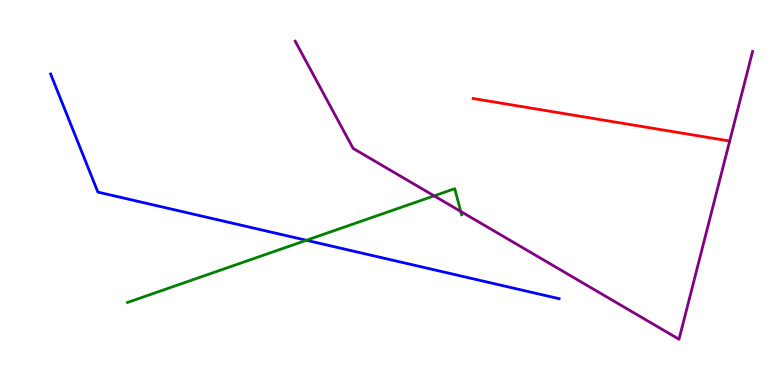[{'lines': ['blue', 'red'], 'intersections': []}, {'lines': ['green', 'red'], 'intersections': []}, {'lines': ['purple', 'red'], 'intersections': []}, {'lines': ['blue', 'green'], 'intersections': [{'x': 3.95, 'y': 3.76}]}, {'lines': ['blue', 'purple'], 'intersections': []}, {'lines': ['green', 'purple'], 'intersections': [{'x': 5.6, 'y': 4.91}, {'x': 5.94, 'y': 4.51}]}]